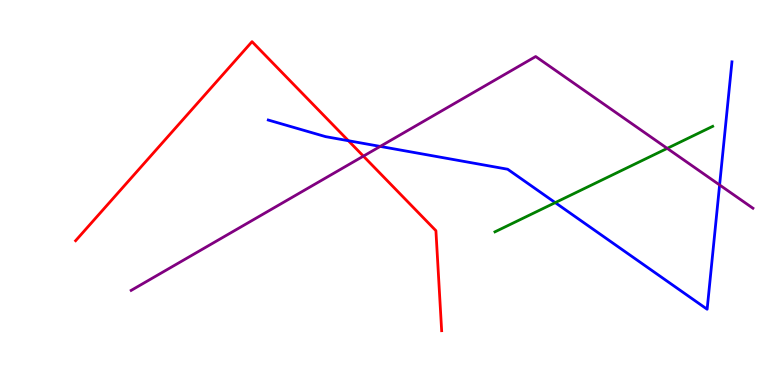[{'lines': ['blue', 'red'], 'intersections': [{'x': 4.5, 'y': 6.35}]}, {'lines': ['green', 'red'], 'intersections': []}, {'lines': ['purple', 'red'], 'intersections': [{'x': 4.69, 'y': 5.94}]}, {'lines': ['blue', 'green'], 'intersections': [{'x': 7.16, 'y': 4.74}]}, {'lines': ['blue', 'purple'], 'intersections': [{'x': 4.91, 'y': 6.2}, {'x': 9.29, 'y': 5.2}]}, {'lines': ['green', 'purple'], 'intersections': [{'x': 8.61, 'y': 6.15}]}]